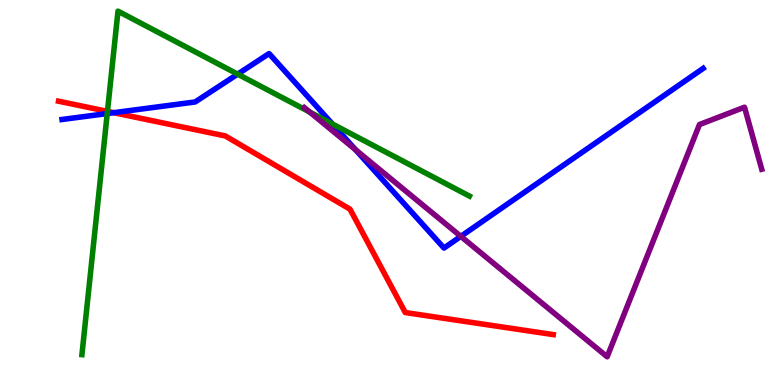[{'lines': ['blue', 'red'], 'intersections': [{'x': 1.47, 'y': 7.07}]}, {'lines': ['green', 'red'], 'intersections': [{'x': 1.39, 'y': 7.11}]}, {'lines': ['purple', 'red'], 'intersections': []}, {'lines': ['blue', 'green'], 'intersections': [{'x': 1.38, 'y': 7.05}, {'x': 3.07, 'y': 8.07}, {'x': 4.29, 'y': 6.78}]}, {'lines': ['blue', 'purple'], 'intersections': [{'x': 4.59, 'y': 6.11}, {'x': 5.95, 'y': 3.86}]}, {'lines': ['green', 'purple'], 'intersections': [{'x': 4.0, 'y': 7.09}]}]